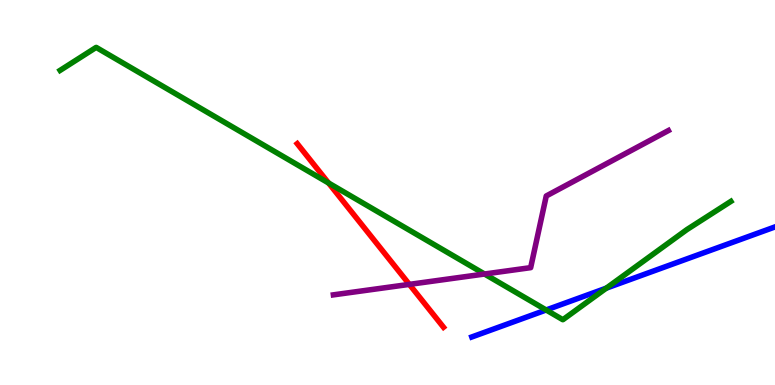[{'lines': ['blue', 'red'], 'intersections': []}, {'lines': ['green', 'red'], 'intersections': [{'x': 4.24, 'y': 5.25}]}, {'lines': ['purple', 'red'], 'intersections': [{'x': 5.28, 'y': 2.61}]}, {'lines': ['blue', 'green'], 'intersections': [{'x': 7.05, 'y': 1.95}, {'x': 7.82, 'y': 2.52}]}, {'lines': ['blue', 'purple'], 'intersections': []}, {'lines': ['green', 'purple'], 'intersections': [{'x': 6.25, 'y': 2.88}]}]